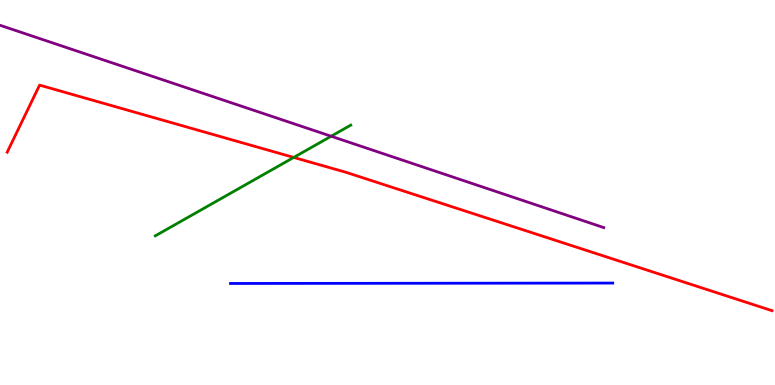[{'lines': ['blue', 'red'], 'intersections': []}, {'lines': ['green', 'red'], 'intersections': [{'x': 3.79, 'y': 5.91}]}, {'lines': ['purple', 'red'], 'intersections': []}, {'lines': ['blue', 'green'], 'intersections': []}, {'lines': ['blue', 'purple'], 'intersections': []}, {'lines': ['green', 'purple'], 'intersections': [{'x': 4.27, 'y': 6.46}]}]